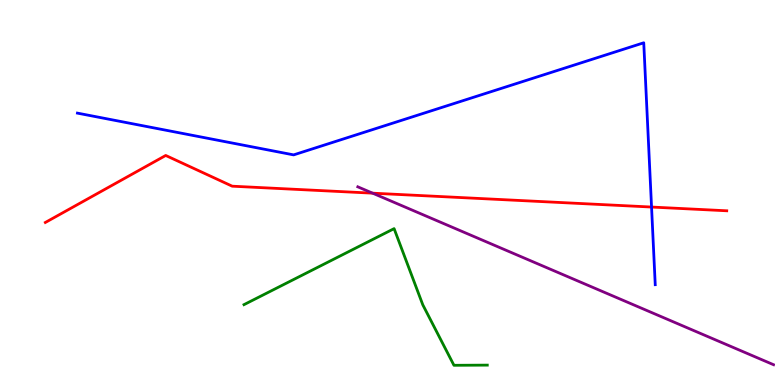[{'lines': ['blue', 'red'], 'intersections': [{'x': 8.41, 'y': 4.62}]}, {'lines': ['green', 'red'], 'intersections': []}, {'lines': ['purple', 'red'], 'intersections': [{'x': 4.81, 'y': 4.98}]}, {'lines': ['blue', 'green'], 'intersections': []}, {'lines': ['blue', 'purple'], 'intersections': []}, {'lines': ['green', 'purple'], 'intersections': []}]